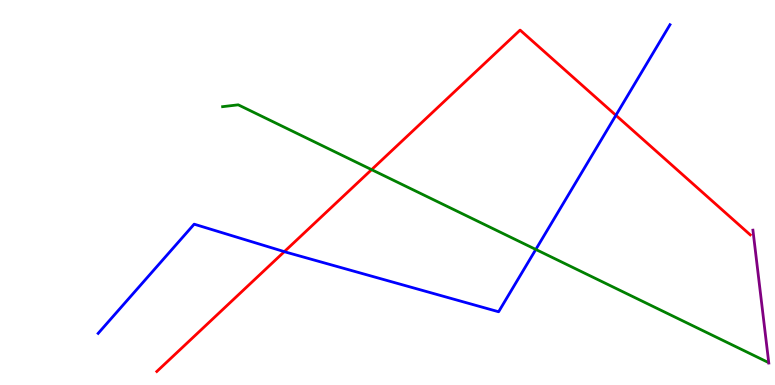[{'lines': ['blue', 'red'], 'intersections': [{'x': 3.67, 'y': 3.46}, {'x': 7.95, 'y': 7.0}]}, {'lines': ['green', 'red'], 'intersections': [{'x': 4.79, 'y': 5.59}]}, {'lines': ['purple', 'red'], 'intersections': []}, {'lines': ['blue', 'green'], 'intersections': [{'x': 6.91, 'y': 3.52}]}, {'lines': ['blue', 'purple'], 'intersections': []}, {'lines': ['green', 'purple'], 'intersections': []}]